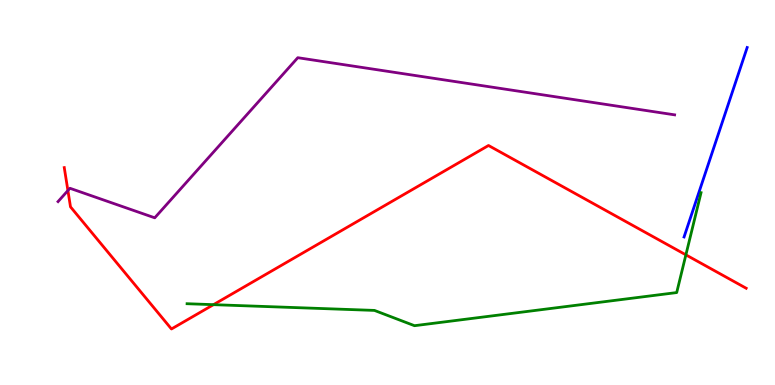[{'lines': ['blue', 'red'], 'intersections': []}, {'lines': ['green', 'red'], 'intersections': [{'x': 2.75, 'y': 2.09}, {'x': 8.85, 'y': 3.38}]}, {'lines': ['purple', 'red'], 'intersections': [{'x': 0.876, 'y': 5.05}]}, {'lines': ['blue', 'green'], 'intersections': []}, {'lines': ['blue', 'purple'], 'intersections': []}, {'lines': ['green', 'purple'], 'intersections': []}]